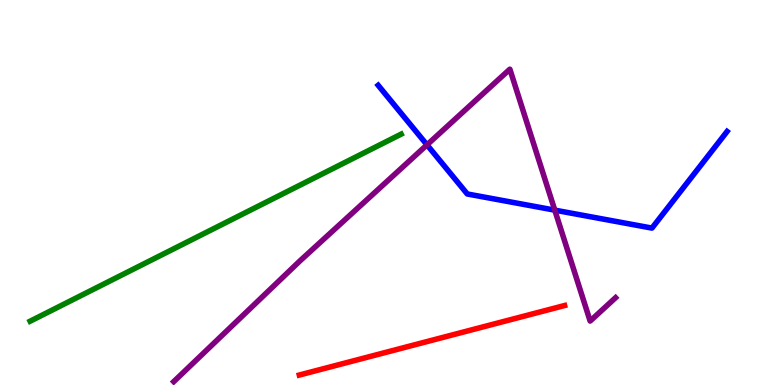[{'lines': ['blue', 'red'], 'intersections': []}, {'lines': ['green', 'red'], 'intersections': []}, {'lines': ['purple', 'red'], 'intersections': []}, {'lines': ['blue', 'green'], 'intersections': []}, {'lines': ['blue', 'purple'], 'intersections': [{'x': 5.51, 'y': 6.24}, {'x': 7.16, 'y': 4.54}]}, {'lines': ['green', 'purple'], 'intersections': []}]